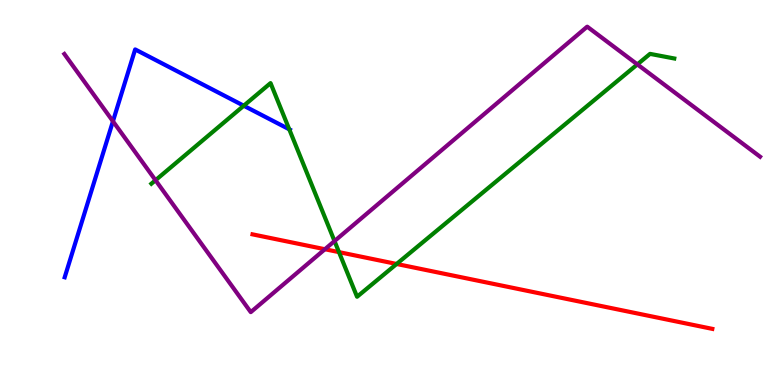[{'lines': ['blue', 'red'], 'intersections': []}, {'lines': ['green', 'red'], 'intersections': [{'x': 4.37, 'y': 3.45}, {'x': 5.12, 'y': 3.14}]}, {'lines': ['purple', 'red'], 'intersections': [{'x': 4.19, 'y': 3.53}]}, {'lines': ['blue', 'green'], 'intersections': [{'x': 3.15, 'y': 7.25}, {'x': 3.73, 'y': 6.64}]}, {'lines': ['blue', 'purple'], 'intersections': [{'x': 1.46, 'y': 6.85}]}, {'lines': ['green', 'purple'], 'intersections': [{'x': 2.01, 'y': 5.32}, {'x': 4.32, 'y': 3.74}, {'x': 8.22, 'y': 8.33}]}]